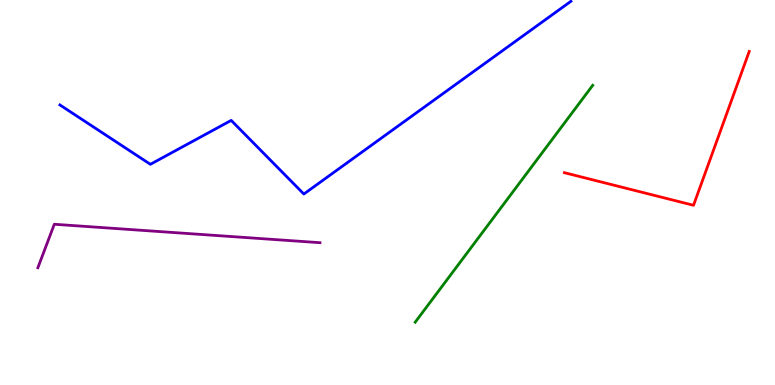[{'lines': ['blue', 'red'], 'intersections': []}, {'lines': ['green', 'red'], 'intersections': []}, {'lines': ['purple', 'red'], 'intersections': []}, {'lines': ['blue', 'green'], 'intersections': []}, {'lines': ['blue', 'purple'], 'intersections': []}, {'lines': ['green', 'purple'], 'intersections': []}]